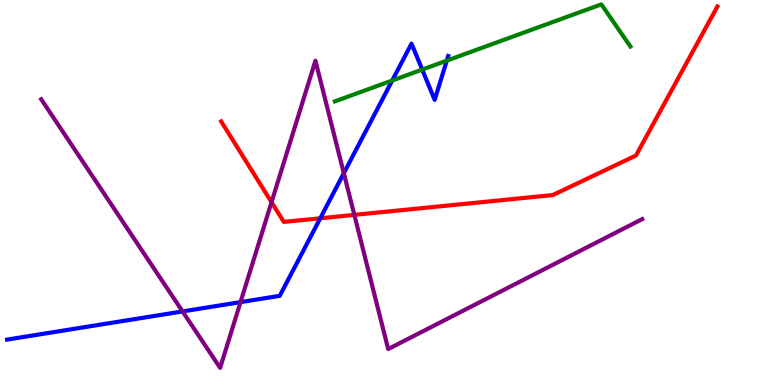[{'lines': ['blue', 'red'], 'intersections': [{'x': 4.13, 'y': 4.33}]}, {'lines': ['green', 'red'], 'intersections': []}, {'lines': ['purple', 'red'], 'intersections': [{'x': 3.5, 'y': 4.75}, {'x': 4.57, 'y': 4.42}]}, {'lines': ['blue', 'green'], 'intersections': [{'x': 5.06, 'y': 7.91}, {'x': 5.45, 'y': 8.19}, {'x': 5.77, 'y': 8.43}]}, {'lines': ['blue', 'purple'], 'intersections': [{'x': 2.36, 'y': 1.91}, {'x': 3.1, 'y': 2.15}, {'x': 4.44, 'y': 5.5}]}, {'lines': ['green', 'purple'], 'intersections': []}]